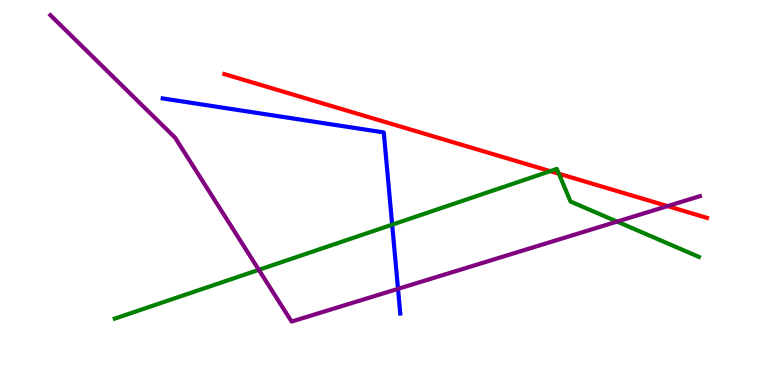[{'lines': ['blue', 'red'], 'intersections': []}, {'lines': ['green', 'red'], 'intersections': [{'x': 7.1, 'y': 5.55}, {'x': 7.21, 'y': 5.49}]}, {'lines': ['purple', 'red'], 'intersections': [{'x': 8.61, 'y': 4.65}]}, {'lines': ['blue', 'green'], 'intersections': [{'x': 5.06, 'y': 4.16}]}, {'lines': ['blue', 'purple'], 'intersections': [{'x': 5.14, 'y': 2.5}]}, {'lines': ['green', 'purple'], 'intersections': [{'x': 3.34, 'y': 2.99}, {'x': 7.96, 'y': 4.24}]}]